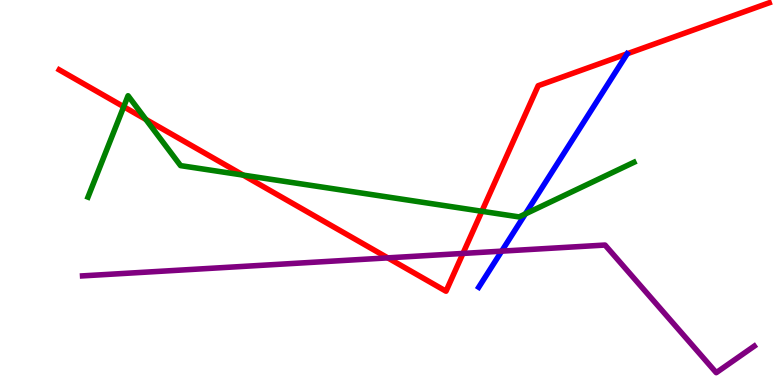[{'lines': ['blue', 'red'], 'intersections': [{'x': 8.09, 'y': 8.6}]}, {'lines': ['green', 'red'], 'intersections': [{'x': 1.6, 'y': 7.23}, {'x': 1.88, 'y': 6.9}, {'x': 3.14, 'y': 5.45}, {'x': 6.22, 'y': 4.51}]}, {'lines': ['purple', 'red'], 'intersections': [{'x': 5.0, 'y': 3.3}, {'x': 5.97, 'y': 3.42}]}, {'lines': ['blue', 'green'], 'intersections': [{'x': 6.78, 'y': 4.44}]}, {'lines': ['blue', 'purple'], 'intersections': [{'x': 6.47, 'y': 3.48}]}, {'lines': ['green', 'purple'], 'intersections': []}]